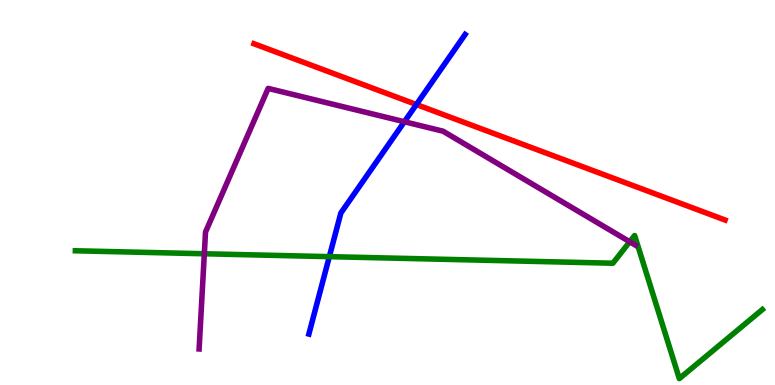[{'lines': ['blue', 'red'], 'intersections': [{'x': 5.37, 'y': 7.29}]}, {'lines': ['green', 'red'], 'intersections': []}, {'lines': ['purple', 'red'], 'intersections': []}, {'lines': ['blue', 'green'], 'intersections': [{'x': 4.25, 'y': 3.33}]}, {'lines': ['blue', 'purple'], 'intersections': [{'x': 5.22, 'y': 6.84}]}, {'lines': ['green', 'purple'], 'intersections': [{'x': 2.64, 'y': 3.41}, {'x': 8.13, 'y': 3.72}]}]